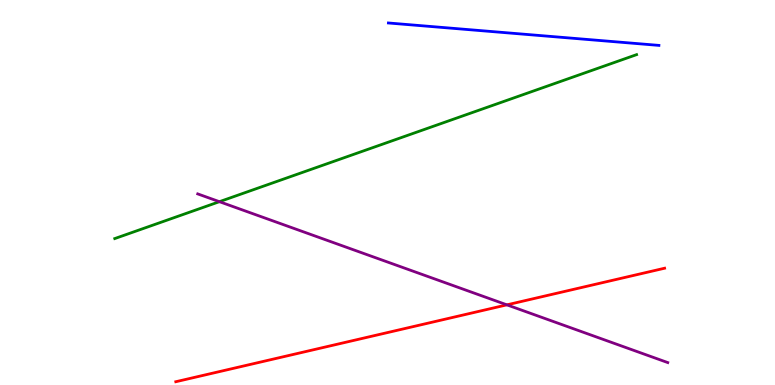[{'lines': ['blue', 'red'], 'intersections': []}, {'lines': ['green', 'red'], 'intersections': []}, {'lines': ['purple', 'red'], 'intersections': [{'x': 6.54, 'y': 2.08}]}, {'lines': ['blue', 'green'], 'intersections': []}, {'lines': ['blue', 'purple'], 'intersections': []}, {'lines': ['green', 'purple'], 'intersections': [{'x': 2.83, 'y': 4.76}]}]